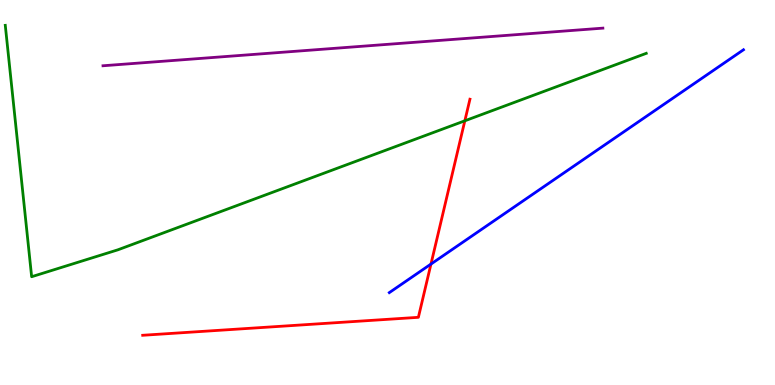[{'lines': ['blue', 'red'], 'intersections': [{'x': 5.56, 'y': 3.14}]}, {'lines': ['green', 'red'], 'intersections': [{'x': 6.0, 'y': 6.86}]}, {'lines': ['purple', 'red'], 'intersections': []}, {'lines': ['blue', 'green'], 'intersections': []}, {'lines': ['blue', 'purple'], 'intersections': []}, {'lines': ['green', 'purple'], 'intersections': []}]